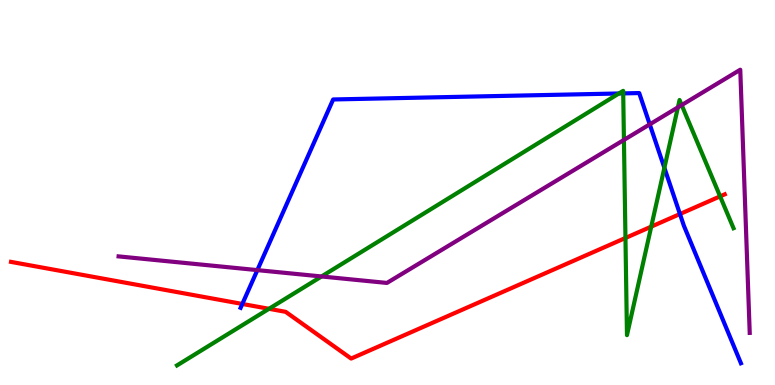[{'lines': ['blue', 'red'], 'intersections': [{'x': 3.13, 'y': 2.11}, {'x': 8.77, 'y': 4.44}]}, {'lines': ['green', 'red'], 'intersections': [{'x': 3.47, 'y': 1.98}, {'x': 8.07, 'y': 3.82}, {'x': 8.4, 'y': 4.11}, {'x': 9.29, 'y': 4.9}]}, {'lines': ['purple', 'red'], 'intersections': []}, {'lines': ['blue', 'green'], 'intersections': [{'x': 7.99, 'y': 7.57}, {'x': 8.04, 'y': 7.57}, {'x': 8.57, 'y': 5.64}]}, {'lines': ['blue', 'purple'], 'intersections': [{'x': 3.32, 'y': 2.98}, {'x': 8.38, 'y': 6.77}]}, {'lines': ['green', 'purple'], 'intersections': [{'x': 4.15, 'y': 2.82}, {'x': 8.05, 'y': 6.37}, {'x': 8.75, 'y': 7.21}, {'x': 8.8, 'y': 7.27}]}]